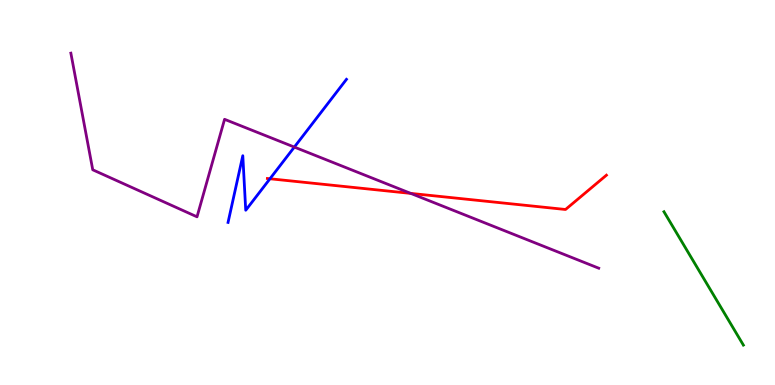[{'lines': ['blue', 'red'], 'intersections': [{'x': 3.48, 'y': 5.36}]}, {'lines': ['green', 'red'], 'intersections': []}, {'lines': ['purple', 'red'], 'intersections': [{'x': 5.3, 'y': 4.98}]}, {'lines': ['blue', 'green'], 'intersections': []}, {'lines': ['blue', 'purple'], 'intersections': [{'x': 3.8, 'y': 6.18}]}, {'lines': ['green', 'purple'], 'intersections': []}]